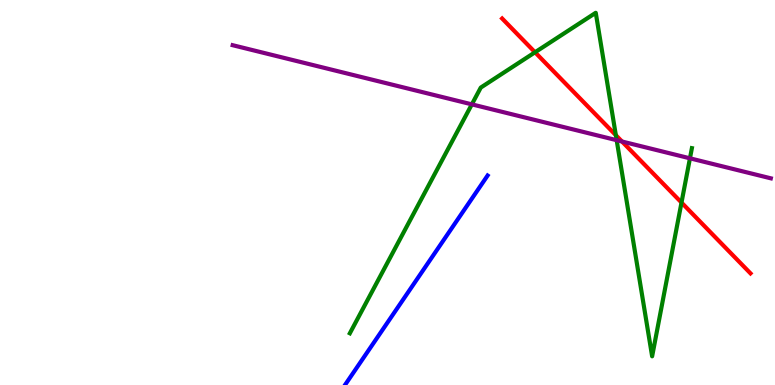[{'lines': ['blue', 'red'], 'intersections': []}, {'lines': ['green', 'red'], 'intersections': [{'x': 6.9, 'y': 8.64}, {'x': 7.95, 'y': 6.49}, {'x': 8.79, 'y': 4.74}]}, {'lines': ['purple', 'red'], 'intersections': [{'x': 8.03, 'y': 6.32}]}, {'lines': ['blue', 'green'], 'intersections': []}, {'lines': ['blue', 'purple'], 'intersections': []}, {'lines': ['green', 'purple'], 'intersections': [{'x': 6.09, 'y': 7.29}, {'x': 7.96, 'y': 6.36}, {'x': 8.9, 'y': 5.89}]}]